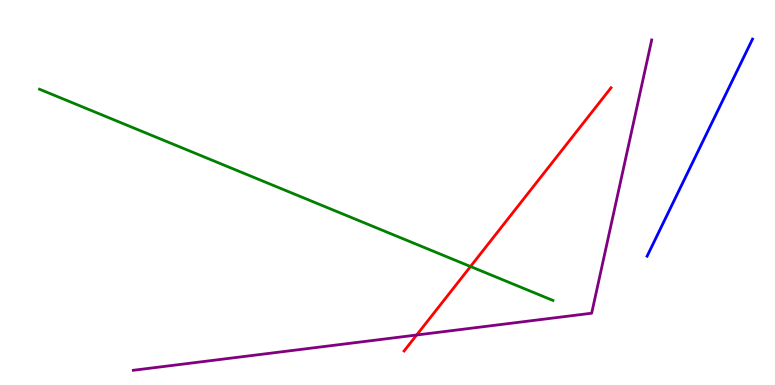[{'lines': ['blue', 'red'], 'intersections': []}, {'lines': ['green', 'red'], 'intersections': [{'x': 6.07, 'y': 3.08}]}, {'lines': ['purple', 'red'], 'intersections': [{'x': 5.38, 'y': 1.3}]}, {'lines': ['blue', 'green'], 'intersections': []}, {'lines': ['blue', 'purple'], 'intersections': []}, {'lines': ['green', 'purple'], 'intersections': []}]